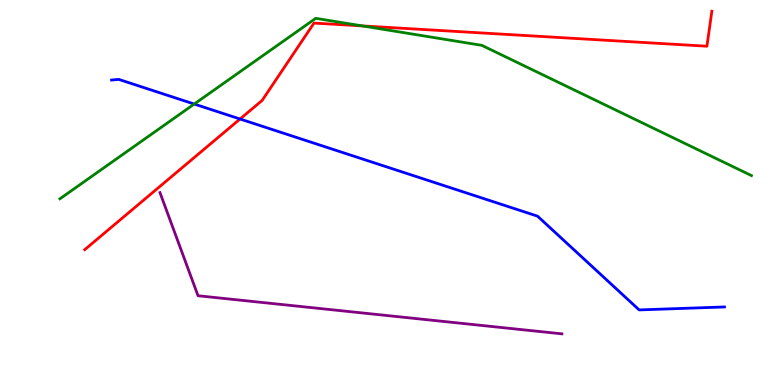[{'lines': ['blue', 'red'], 'intersections': [{'x': 3.1, 'y': 6.91}]}, {'lines': ['green', 'red'], 'intersections': [{'x': 4.68, 'y': 9.33}]}, {'lines': ['purple', 'red'], 'intersections': []}, {'lines': ['blue', 'green'], 'intersections': [{'x': 2.51, 'y': 7.3}]}, {'lines': ['blue', 'purple'], 'intersections': []}, {'lines': ['green', 'purple'], 'intersections': []}]